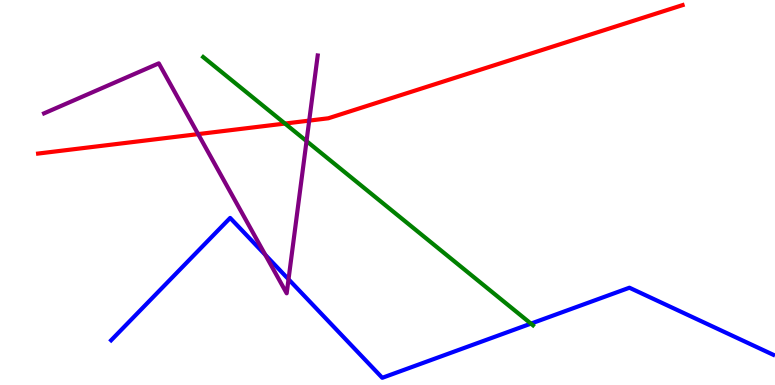[{'lines': ['blue', 'red'], 'intersections': []}, {'lines': ['green', 'red'], 'intersections': [{'x': 3.68, 'y': 6.79}]}, {'lines': ['purple', 'red'], 'intersections': [{'x': 2.56, 'y': 6.52}, {'x': 3.99, 'y': 6.87}]}, {'lines': ['blue', 'green'], 'intersections': [{'x': 6.85, 'y': 1.59}]}, {'lines': ['blue', 'purple'], 'intersections': [{'x': 3.42, 'y': 3.38}, {'x': 3.72, 'y': 2.75}]}, {'lines': ['green', 'purple'], 'intersections': [{'x': 3.96, 'y': 6.34}]}]